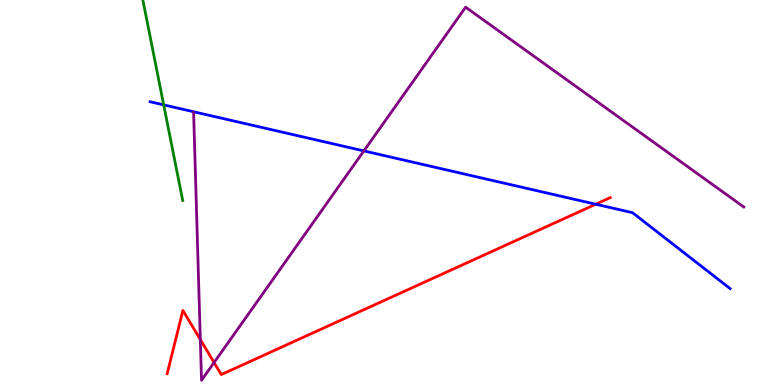[{'lines': ['blue', 'red'], 'intersections': [{'x': 7.69, 'y': 4.7}]}, {'lines': ['green', 'red'], 'intersections': []}, {'lines': ['purple', 'red'], 'intersections': [{'x': 2.58, 'y': 1.18}, {'x': 2.76, 'y': 0.584}]}, {'lines': ['blue', 'green'], 'intersections': [{'x': 2.11, 'y': 7.28}]}, {'lines': ['blue', 'purple'], 'intersections': [{'x': 4.7, 'y': 6.08}]}, {'lines': ['green', 'purple'], 'intersections': []}]